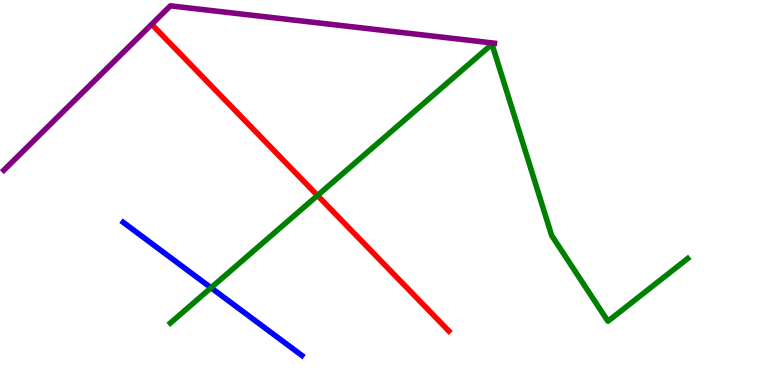[{'lines': ['blue', 'red'], 'intersections': []}, {'lines': ['green', 'red'], 'intersections': [{'x': 4.1, 'y': 4.92}]}, {'lines': ['purple', 'red'], 'intersections': []}, {'lines': ['blue', 'green'], 'intersections': [{'x': 2.72, 'y': 2.53}]}, {'lines': ['blue', 'purple'], 'intersections': []}, {'lines': ['green', 'purple'], 'intersections': []}]